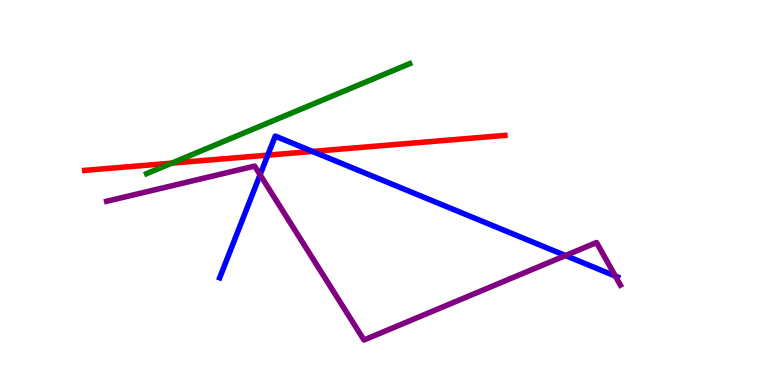[{'lines': ['blue', 'red'], 'intersections': [{'x': 3.46, 'y': 5.97}, {'x': 4.03, 'y': 6.07}]}, {'lines': ['green', 'red'], 'intersections': [{'x': 2.22, 'y': 5.76}]}, {'lines': ['purple', 'red'], 'intersections': []}, {'lines': ['blue', 'green'], 'intersections': []}, {'lines': ['blue', 'purple'], 'intersections': [{'x': 3.36, 'y': 5.46}, {'x': 7.3, 'y': 3.36}, {'x': 7.94, 'y': 2.83}]}, {'lines': ['green', 'purple'], 'intersections': []}]